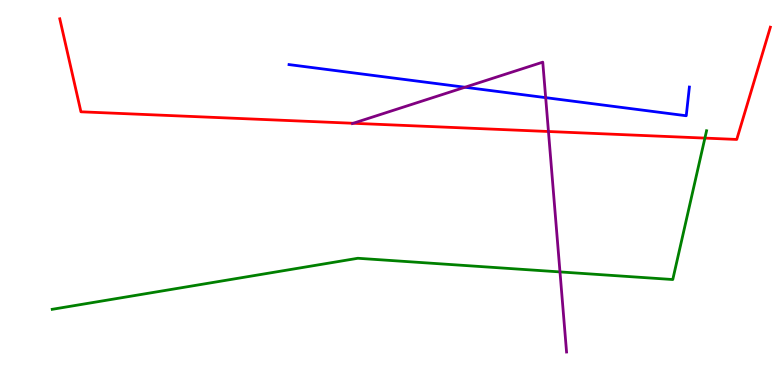[{'lines': ['blue', 'red'], 'intersections': []}, {'lines': ['green', 'red'], 'intersections': [{'x': 9.1, 'y': 6.41}]}, {'lines': ['purple', 'red'], 'intersections': [{'x': 4.56, 'y': 6.8}, {'x': 7.08, 'y': 6.58}]}, {'lines': ['blue', 'green'], 'intersections': []}, {'lines': ['blue', 'purple'], 'intersections': [{'x': 6.0, 'y': 7.73}, {'x': 7.04, 'y': 7.46}]}, {'lines': ['green', 'purple'], 'intersections': [{'x': 7.23, 'y': 2.94}]}]